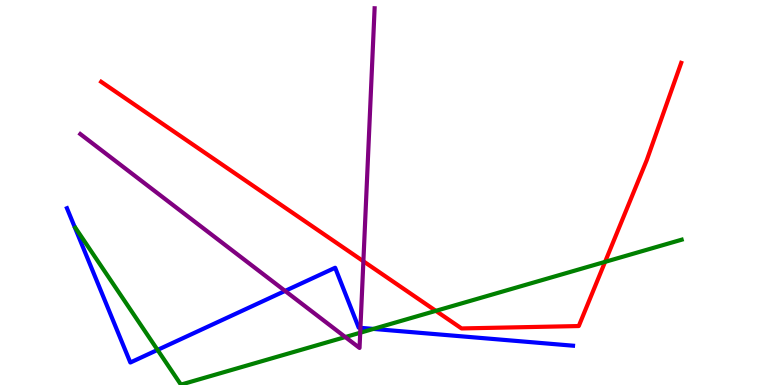[{'lines': ['blue', 'red'], 'intersections': []}, {'lines': ['green', 'red'], 'intersections': [{'x': 5.62, 'y': 1.93}, {'x': 7.81, 'y': 3.2}]}, {'lines': ['purple', 'red'], 'intersections': [{'x': 4.69, 'y': 3.21}]}, {'lines': ['blue', 'green'], 'intersections': [{'x': 2.03, 'y': 0.911}, {'x': 4.82, 'y': 1.46}]}, {'lines': ['blue', 'purple'], 'intersections': [{'x': 3.68, 'y': 2.44}, {'x': 4.65, 'y': 1.48}]}, {'lines': ['green', 'purple'], 'intersections': [{'x': 4.46, 'y': 1.25}, {'x': 4.65, 'y': 1.36}]}]